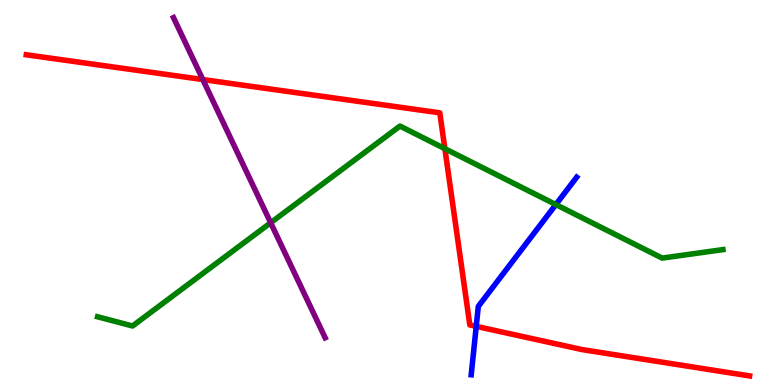[{'lines': ['blue', 'red'], 'intersections': [{'x': 6.14, 'y': 1.52}]}, {'lines': ['green', 'red'], 'intersections': [{'x': 5.74, 'y': 6.14}]}, {'lines': ['purple', 'red'], 'intersections': [{'x': 2.62, 'y': 7.93}]}, {'lines': ['blue', 'green'], 'intersections': [{'x': 7.17, 'y': 4.69}]}, {'lines': ['blue', 'purple'], 'intersections': []}, {'lines': ['green', 'purple'], 'intersections': [{'x': 3.49, 'y': 4.21}]}]